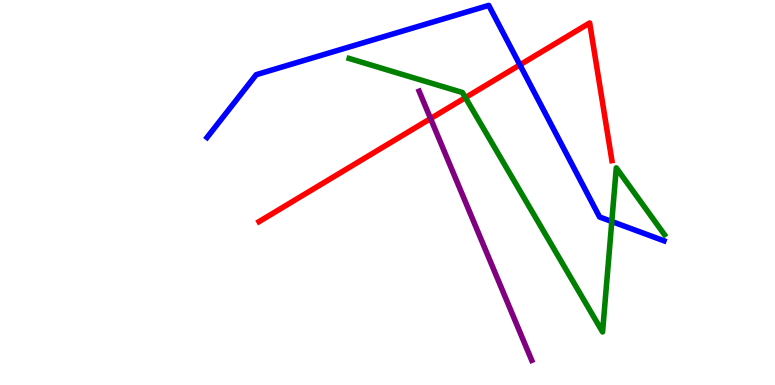[{'lines': ['blue', 'red'], 'intersections': [{'x': 6.71, 'y': 8.31}]}, {'lines': ['green', 'red'], 'intersections': [{'x': 6.01, 'y': 7.46}]}, {'lines': ['purple', 'red'], 'intersections': [{'x': 5.56, 'y': 6.92}]}, {'lines': ['blue', 'green'], 'intersections': [{'x': 7.89, 'y': 4.25}]}, {'lines': ['blue', 'purple'], 'intersections': []}, {'lines': ['green', 'purple'], 'intersections': []}]